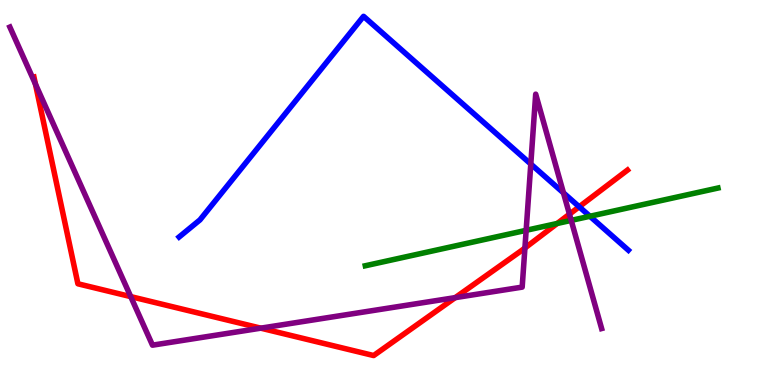[{'lines': ['blue', 'red'], 'intersections': [{'x': 7.47, 'y': 4.63}]}, {'lines': ['green', 'red'], 'intersections': [{'x': 7.19, 'y': 4.2}]}, {'lines': ['purple', 'red'], 'intersections': [{'x': 0.458, 'y': 7.81}, {'x': 1.69, 'y': 2.3}, {'x': 3.36, 'y': 1.48}, {'x': 5.87, 'y': 2.27}, {'x': 6.77, 'y': 3.56}, {'x': 7.35, 'y': 4.44}]}, {'lines': ['blue', 'green'], 'intersections': [{'x': 7.61, 'y': 4.38}]}, {'lines': ['blue', 'purple'], 'intersections': [{'x': 6.85, 'y': 5.74}, {'x': 7.27, 'y': 4.99}]}, {'lines': ['green', 'purple'], 'intersections': [{'x': 6.79, 'y': 4.02}, {'x': 7.37, 'y': 4.28}]}]